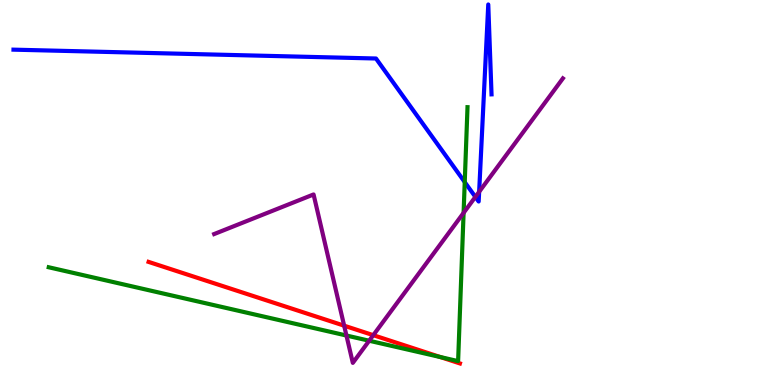[{'lines': ['blue', 'red'], 'intersections': []}, {'lines': ['green', 'red'], 'intersections': [{'x': 5.68, 'y': 0.726}]}, {'lines': ['purple', 'red'], 'intersections': [{'x': 4.44, 'y': 1.54}, {'x': 4.82, 'y': 1.29}]}, {'lines': ['blue', 'green'], 'intersections': [{'x': 6.0, 'y': 5.27}]}, {'lines': ['blue', 'purple'], 'intersections': [{'x': 6.13, 'y': 4.89}, {'x': 6.18, 'y': 5.02}]}, {'lines': ['green', 'purple'], 'intersections': [{'x': 4.47, 'y': 1.29}, {'x': 4.76, 'y': 1.15}, {'x': 5.98, 'y': 4.47}]}]